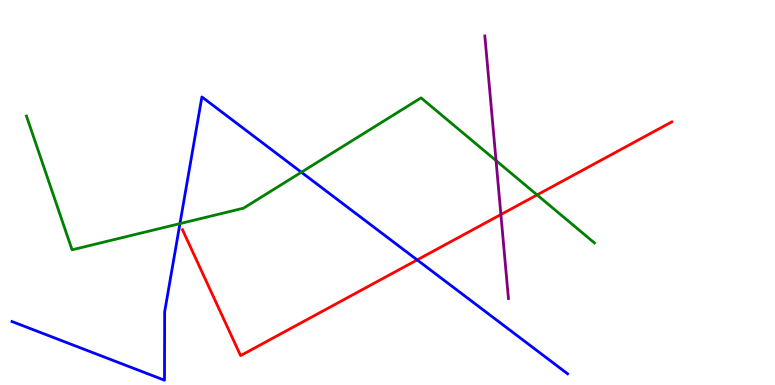[{'lines': ['blue', 'red'], 'intersections': [{'x': 5.38, 'y': 3.25}]}, {'lines': ['green', 'red'], 'intersections': [{'x': 6.93, 'y': 4.94}]}, {'lines': ['purple', 'red'], 'intersections': [{'x': 6.46, 'y': 4.43}]}, {'lines': ['blue', 'green'], 'intersections': [{'x': 2.32, 'y': 4.19}, {'x': 3.89, 'y': 5.53}]}, {'lines': ['blue', 'purple'], 'intersections': []}, {'lines': ['green', 'purple'], 'intersections': [{'x': 6.4, 'y': 5.83}]}]